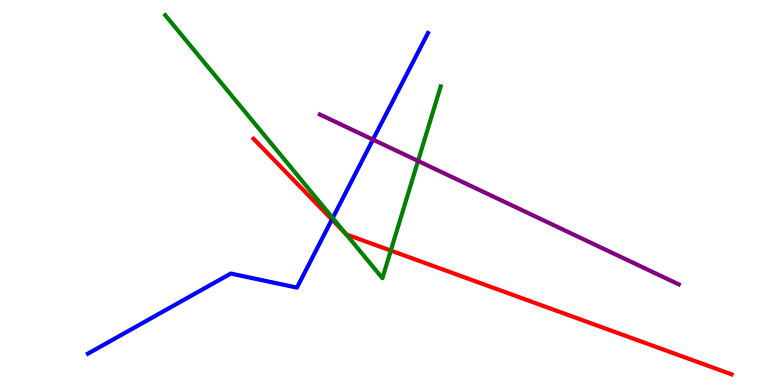[{'lines': ['blue', 'red'], 'intersections': [{'x': 4.28, 'y': 4.3}]}, {'lines': ['green', 'red'], 'intersections': [{'x': 4.46, 'y': 3.93}, {'x': 5.04, 'y': 3.49}]}, {'lines': ['purple', 'red'], 'intersections': []}, {'lines': ['blue', 'green'], 'intersections': [{'x': 4.29, 'y': 4.34}]}, {'lines': ['blue', 'purple'], 'intersections': [{'x': 4.81, 'y': 6.37}]}, {'lines': ['green', 'purple'], 'intersections': [{'x': 5.39, 'y': 5.82}]}]